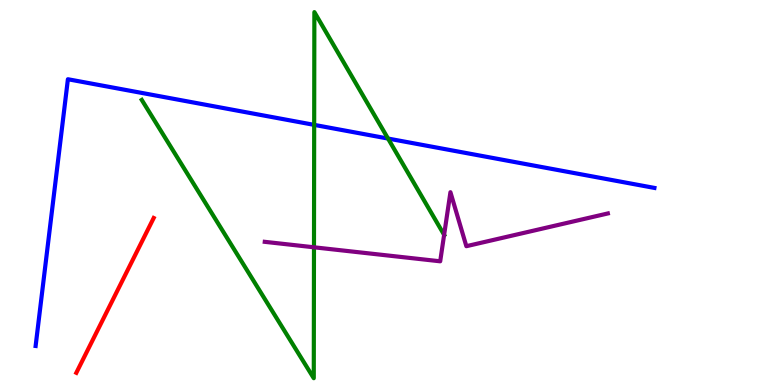[{'lines': ['blue', 'red'], 'intersections': []}, {'lines': ['green', 'red'], 'intersections': []}, {'lines': ['purple', 'red'], 'intersections': []}, {'lines': ['blue', 'green'], 'intersections': [{'x': 4.05, 'y': 6.76}, {'x': 5.01, 'y': 6.4}]}, {'lines': ['blue', 'purple'], 'intersections': []}, {'lines': ['green', 'purple'], 'intersections': [{'x': 4.05, 'y': 3.58}, {'x': 5.73, 'y': 3.9}]}]